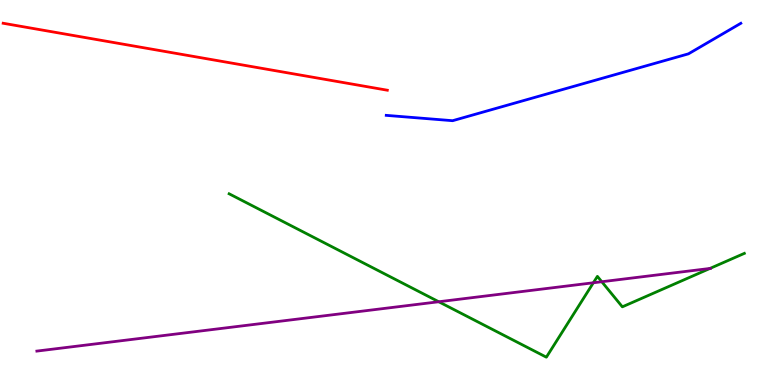[{'lines': ['blue', 'red'], 'intersections': []}, {'lines': ['green', 'red'], 'intersections': []}, {'lines': ['purple', 'red'], 'intersections': []}, {'lines': ['blue', 'green'], 'intersections': []}, {'lines': ['blue', 'purple'], 'intersections': []}, {'lines': ['green', 'purple'], 'intersections': [{'x': 5.66, 'y': 2.16}, {'x': 7.66, 'y': 2.66}, {'x': 7.76, 'y': 2.68}, {'x': 9.16, 'y': 3.03}]}]